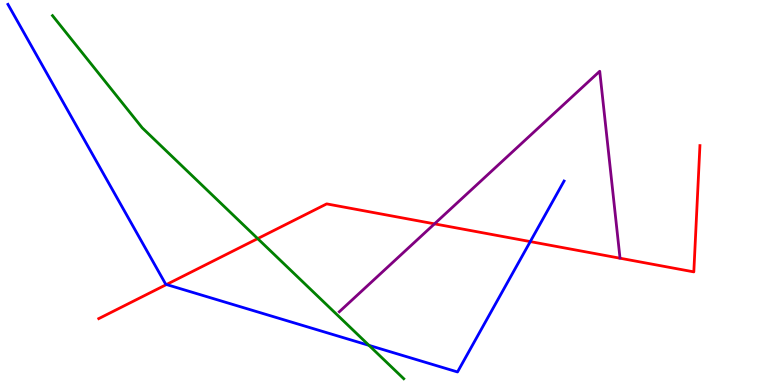[{'lines': ['blue', 'red'], 'intersections': [{'x': 2.15, 'y': 2.61}, {'x': 6.84, 'y': 3.72}]}, {'lines': ['green', 'red'], 'intersections': [{'x': 3.33, 'y': 3.8}]}, {'lines': ['purple', 'red'], 'intersections': [{'x': 5.61, 'y': 4.19}]}, {'lines': ['blue', 'green'], 'intersections': [{'x': 4.76, 'y': 1.03}]}, {'lines': ['blue', 'purple'], 'intersections': []}, {'lines': ['green', 'purple'], 'intersections': []}]